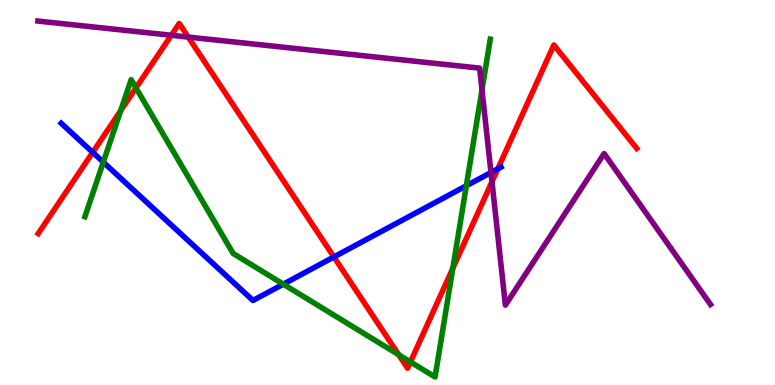[{'lines': ['blue', 'red'], 'intersections': [{'x': 1.2, 'y': 6.04}, {'x': 4.31, 'y': 3.33}, {'x': 6.42, 'y': 5.61}]}, {'lines': ['green', 'red'], 'intersections': [{'x': 1.56, 'y': 7.12}, {'x': 1.75, 'y': 7.72}, {'x': 5.14, 'y': 0.786}, {'x': 5.3, 'y': 0.599}, {'x': 5.84, 'y': 3.03}]}, {'lines': ['purple', 'red'], 'intersections': [{'x': 2.21, 'y': 9.08}, {'x': 2.43, 'y': 9.04}, {'x': 6.35, 'y': 5.28}]}, {'lines': ['blue', 'green'], 'intersections': [{'x': 1.33, 'y': 5.79}, {'x': 3.66, 'y': 2.62}, {'x': 6.02, 'y': 5.17}]}, {'lines': ['blue', 'purple'], 'intersections': [{'x': 6.34, 'y': 5.52}]}, {'lines': ['green', 'purple'], 'intersections': [{'x': 6.22, 'y': 7.67}]}]